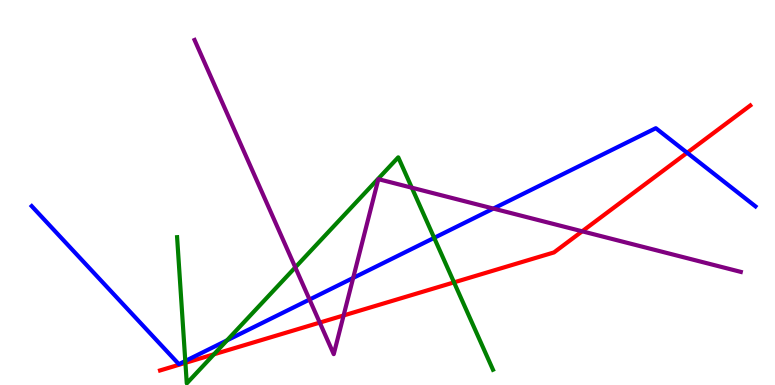[{'lines': ['blue', 'red'], 'intersections': [{'x': 8.87, 'y': 6.03}]}, {'lines': ['green', 'red'], 'intersections': [{'x': 2.39, 'y': 0.575}, {'x': 2.76, 'y': 0.798}, {'x': 5.86, 'y': 2.67}]}, {'lines': ['purple', 'red'], 'intersections': [{'x': 4.13, 'y': 1.62}, {'x': 4.43, 'y': 1.81}, {'x': 7.51, 'y': 3.99}]}, {'lines': ['blue', 'green'], 'intersections': [{'x': 2.39, 'y': 0.623}, {'x': 2.93, 'y': 1.16}, {'x': 5.6, 'y': 3.82}]}, {'lines': ['blue', 'purple'], 'intersections': [{'x': 3.99, 'y': 2.22}, {'x': 4.56, 'y': 2.78}, {'x': 6.37, 'y': 4.58}]}, {'lines': ['green', 'purple'], 'intersections': [{'x': 3.81, 'y': 3.06}, {'x': 5.31, 'y': 5.12}]}]